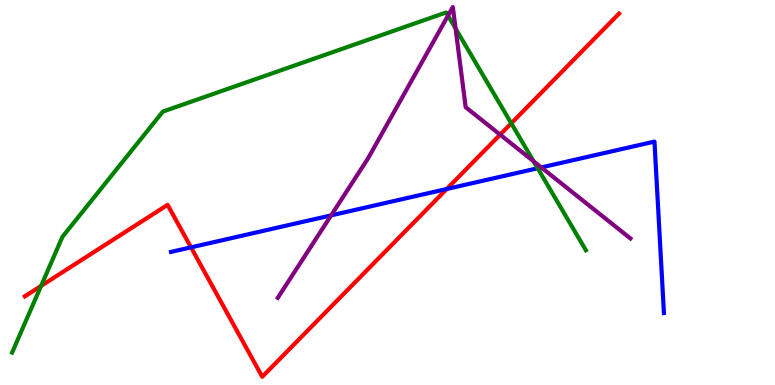[{'lines': ['blue', 'red'], 'intersections': [{'x': 2.46, 'y': 3.58}, {'x': 5.76, 'y': 5.09}]}, {'lines': ['green', 'red'], 'intersections': [{'x': 0.53, 'y': 2.57}, {'x': 6.6, 'y': 6.8}]}, {'lines': ['purple', 'red'], 'intersections': [{'x': 6.45, 'y': 6.5}]}, {'lines': ['blue', 'green'], 'intersections': [{'x': 6.94, 'y': 5.63}]}, {'lines': ['blue', 'purple'], 'intersections': [{'x': 4.27, 'y': 4.41}, {'x': 6.98, 'y': 5.65}]}, {'lines': ['green', 'purple'], 'intersections': [{'x': 5.78, 'y': 9.59}, {'x': 5.88, 'y': 9.26}, {'x': 6.89, 'y': 5.81}]}]